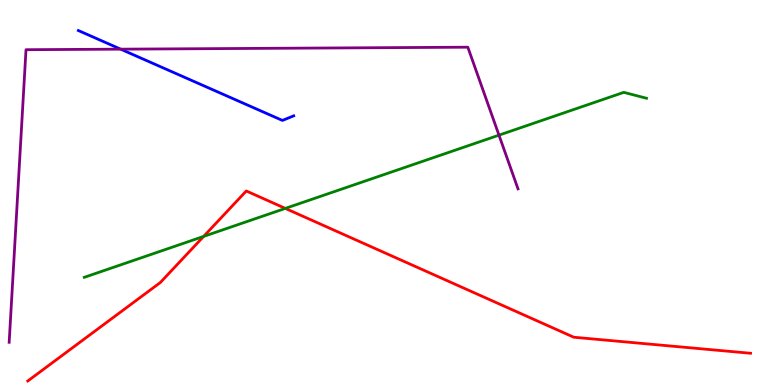[{'lines': ['blue', 'red'], 'intersections': []}, {'lines': ['green', 'red'], 'intersections': [{'x': 2.63, 'y': 3.86}, {'x': 3.68, 'y': 4.59}]}, {'lines': ['purple', 'red'], 'intersections': []}, {'lines': ['blue', 'green'], 'intersections': []}, {'lines': ['blue', 'purple'], 'intersections': [{'x': 1.56, 'y': 8.72}]}, {'lines': ['green', 'purple'], 'intersections': [{'x': 6.44, 'y': 6.49}]}]